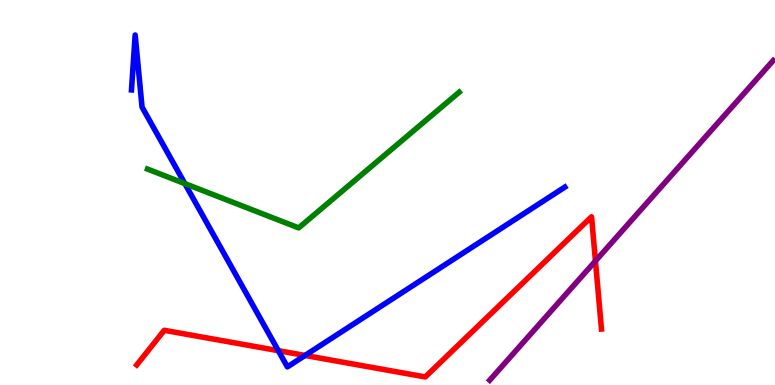[{'lines': ['blue', 'red'], 'intersections': [{'x': 3.59, 'y': 0.892}, {'x': 3.94, 'y': 0.768}]}, {'lines': ['green', 'red'], 'intersections': []}, {'lines': ['purple', 'red'], 'intersections': [{'x': 7.68, 'y': 3.22}]}, {'lines': ['blue', 'green'], 'intersections': [{'x': 2.39, 'y': 5.23}]}, {'lines': ['blue', 'purple'], 'intersections': []}, {'lines': ['green', 'purple'], 'intersections': []}]